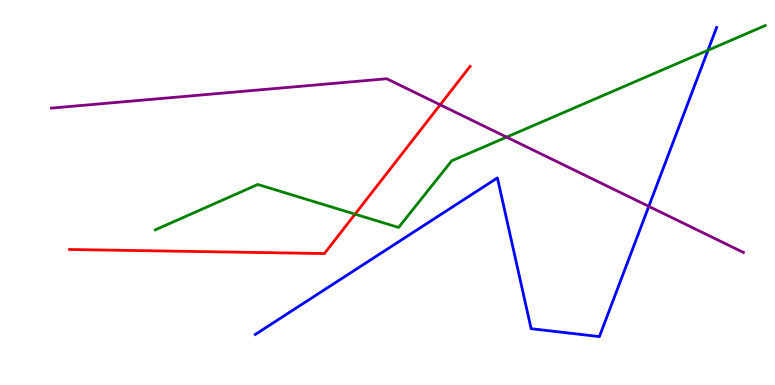[{'lines': ['blue', 'red'], 'intersections': []}, {'lines': ['green', 'red'], 'intersections': [{'x': 4.58, 'y': 4.44}]}, {'lines': ['purple', 'red'], 'intersections': [{'x': 5.68, 'y': 7.28}]}, {'lines': ['blue', 'green'], 'intersections': [{'x': 9.14, 'y': 8.7}]}, {'lines': ['blue', 'purple'], 'intersections': [{'x': 8.37, 'y': 4.64}]}, {'lines': ['green', 'purple'], 'intersections': [{'x': 6.54, 'y': 6.44}]}]